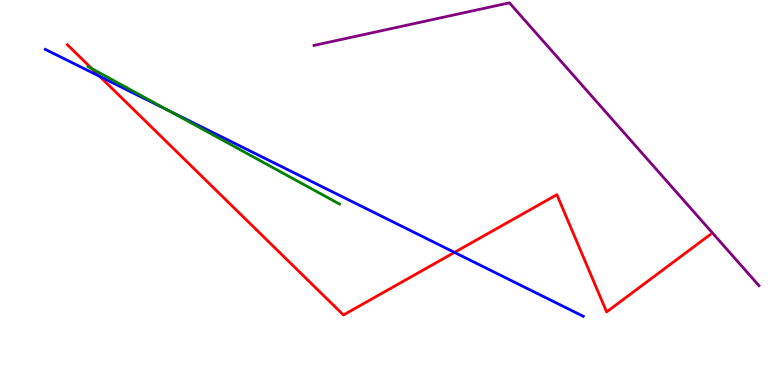[{'lines': ['blue', 'red'], 'intersections': [{'x': 1.29, 'y': 8.02}, {'x': 5.86, 'y': 3.44}]}, {'lines': ['green', 'red'], 'intersections': [{'x': 1.18, 'y': 8.22}]}, {'lines': ['purple', 'red'], 'intersections': []}, {'lines': ['blue', 'green'], 'intersections': [{'x': 2.17, 'y': 7.14}]}, {'lines': ['blue', 'purple'], 'intersections': []}, {'lines': ['green', 'purple'], 'intersections': []}]